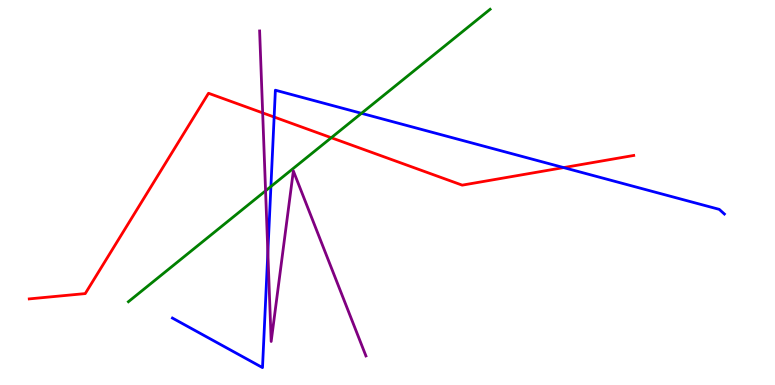[{'lines': ['blue', 'red'], 'intersections': [{'x': 3.54, 'y': 6.96}, {'x': 7.27, 'y': 5.65}]}, {'lines': ['green', 'red'], 'intersections': [{'x': 4.27, 'y': 6.42}]}, {'lines': ['purple', 'red'], 'intersections': [{'x': 3.39, 'y': 7.07}]}, {'lines': ['blue', 'green'], 'intersections': [{'x': 3.5, 'y': 5.16}, {'x': 4.66, 'y': 7.06}]}, {'lines': ['blue', 'purple'], 'intersections': [{'x': 3.46, 'y': 3.45}]}, {'lines': ['green', 'purple'], 'intersections': [{'x': 3.43, 'y': 5.04}]}]